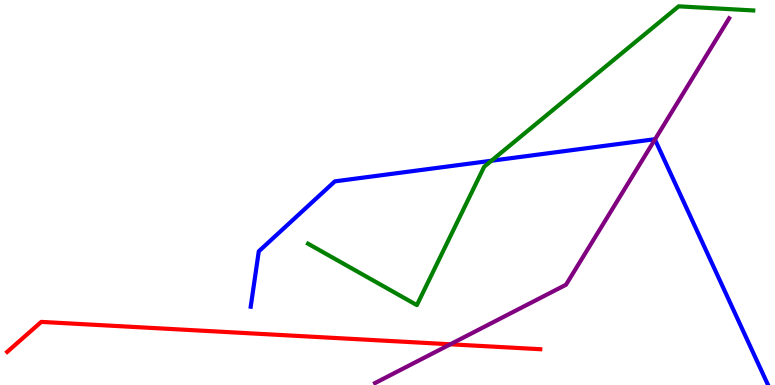[{'lines': ['blue', 'red'], 'intersections': []}, {'lines': ['green', 'red'], 'intersections': []}, {'lines': ['purple', 'red'], 'intersections': [{'x': 5.81, 'y': 1.06}]}, {'lines': ['blue', 'green'], 'intersections': [{'x': 6.34, 'y': 5.82}]}, {'lines': ['blue', 'purple'], 'intersections': [{'x': 8.45, 'y': 6.38}]}, {'lines': ['green', 'purple'], 'intersections': []}]